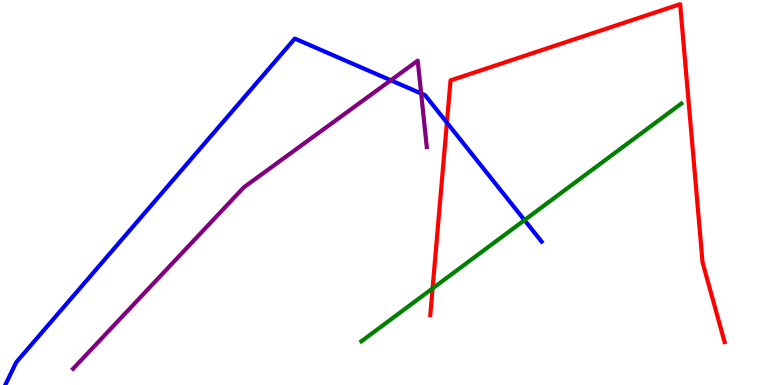[{'lines': ['blue', 'red'], 'intersections': [{'x': 5.77, 'y': 6.82}]}, {'lines': ['green', 'red'], 'intersections': [{'x': 5.58, 'y': 2.51}]}, {'lines': ['purple', 'red'], 'intersections': []}, {'lines': ['blue', 'green'], 'intersections': [{'x': 6.77, 'y': 4.28}]}, {'lines': ['blue', 'purple'], 'intersections': [{'x': 5.04, 'y': 7.91}, {'x': 5.43, 'y': 7.57}]}, {'lines': ['green', 'purple'], 'intersections': []}]